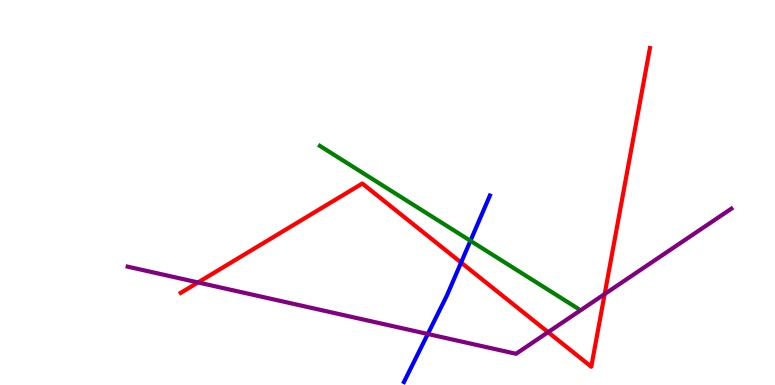[{'lines': ['blue', 'red'], 'intersections': [{'x': 5.95, 'y': 3.18}]}, {'lines': ['green', 'red'], 'intersections': []}, {'lines': ['purple', 'red'], 'intersections': [{'x': 2.56, 'y': 2.66}, {'x': 7.07, 'y': 1.37}, {'x': 7.8, 'y': 2.36}]}, {'lines': ['blue', 'green'], 'intersections': [{'x': 6.07, 'y': 3.75}]}, {'lines': ['blue', 'purple'], 'intersections': [{'x': 5.52, 'y': 1.32}]}, {'lines': ['green', 'purple'], 'intersections': []}]